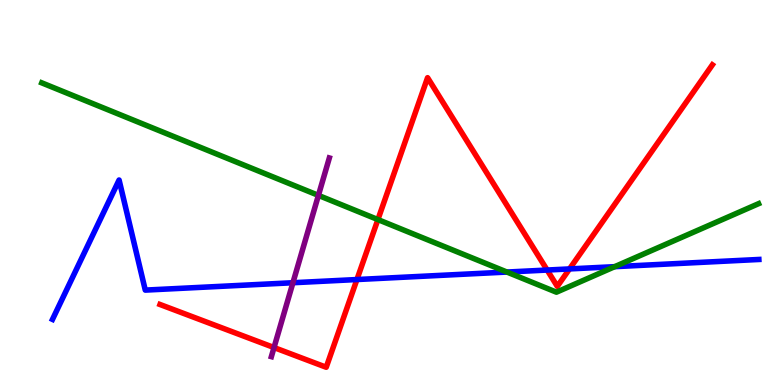[{'lines': ['blue', 'red'], 'intersections': [{'x': 4.61, 'y': 2.74}, {'x': 7.06, 'y': 2.99}, {'x': 7.35, 'y': 3.01}]}, {'lines': ['green', 'red'], 'intersections': [{'x': 4.88, 'y': 4.3}]}, {'lines': ['purple', 'red'], 'intersections': [{'x': 3.54, 'y': 0.973}]}, {'lines': ['blue', 'green'], 'intersections': [{'x': 6.54, 'y': 2.93}, {'x': 7.93, 'y': 3.07}]}, {'lines': ['blue', 'purple'], 'intersections': [{'x': 3.78, 'y': 2.66}]}, {'lines': ['green', 'purple'], 'intersections': [{'x': 4.11, 'y': 4.93}]}]